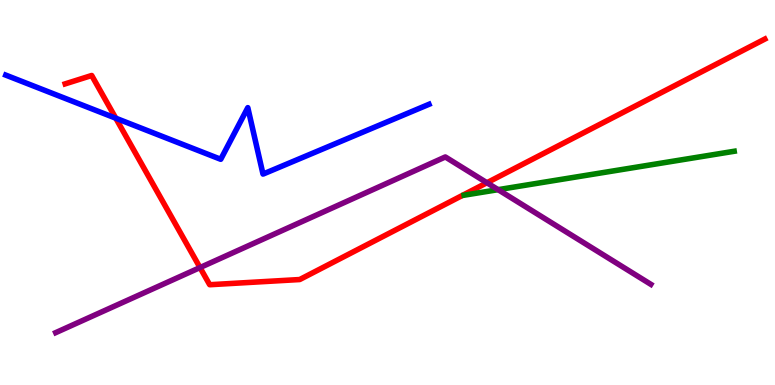[{'lines': ['blue', 'red'], 'intersections': [{'x': 1.49, 'y': 6.93}]}, {'lines': ['green', 'red'], 'intersections': []}, {'lines': ['purple', 'red'], 'intersections': [{'x': 2.58, 'y': 3.05}, {'x': 6.28, 'y': 5.25}]}, {'lines': ['blue', 'green'], 'intersections': []}, {'lines': ['blue', 'purple'], 'intersections': []}, {'lines': ['green', 'purple'], 'intersections': [{'x': 6.43, 'y': 5.07}]}]